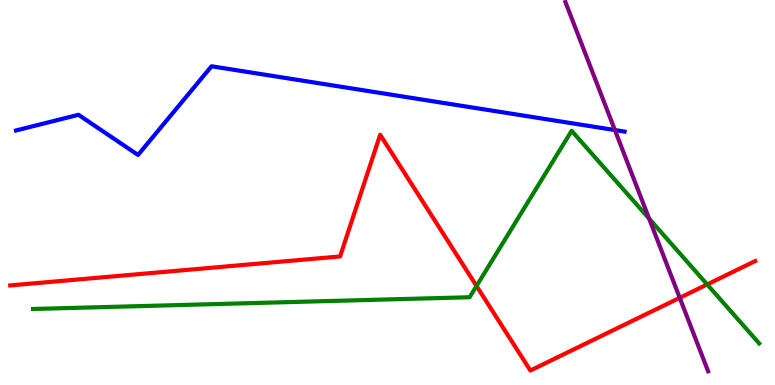[{'lines': ['blue', 'red'], 'intersections': []}, {'lines': ['green', 'red'], 'intersections': [{'x': 6.15, 'y': 2.57}, {'x': 9.12, 'y': 2.61}]}, {'lines': ['purple', 'red'], 'intersections': [{'x': 8.77, 'y': 2.26}]}, {'lines': ['blue', 'green'], 'intersections': []}, {'lines': ['blue', 'purple'], 'intersections': [{'x': 7.93, 'y': 6.62}]}, {'lines': ['green', 'purple'], 'intersections': [{'x': 8.38, 'y': 4.32}]}]